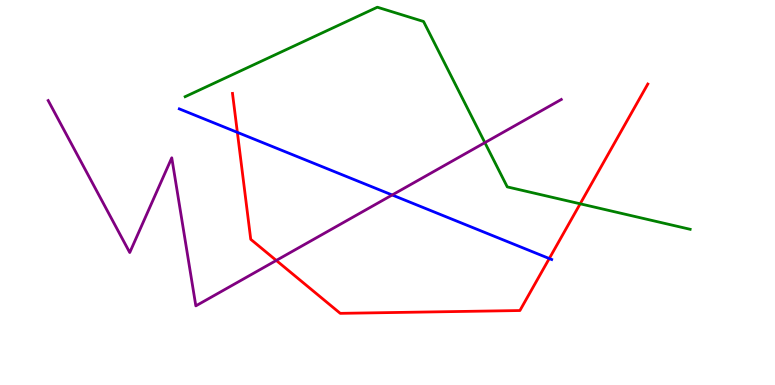[{'lines': ['blue', 'red'], 'intersections': [{'x': 3.06, 'y': 6.56}, {'x': 7.09, 'y': 3.29}]}, {'lines': ['green', 'red'], 'intersections': [{'x': 7.49, 'y': 4.71}]}, {'lines': ['purple', 'red'], 'intersections': [{'x': 3.56, 'y': 3.24}]}, {'lines': ['blue', 'green'], 'intersections': []}, {'lines': ['blue', 'purple'], 'intersections': [{'x': 5.06, 'y': 4.94}]}, {'lines': ['green', 'purple'], 'intersections': [{'x': 6.26, 'y': 6.29}]}]